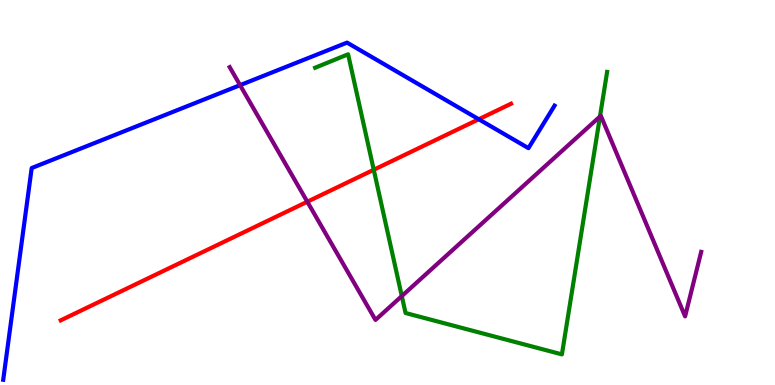[{'lines': ['blue', 'red'], 'intersections': [{'x': 6.18, 'y': 6.9}]}, {'lines': ['green', 'red'], 'intersections': [{'x': 4.82, 'y': 5.59}]}, {'lines': ['purple', 'red'], 'intersections': [{'x': 3.97, 'y': 4.76}]}, {'lines': ['blue', 'green'], 'intersections': []}, {'lines': ['blue', 'purple'], 'intersections': [{'x': 3.1, 'y': 7.79}]}, {'lines': ['green', 'purple'], 'intersections': [{'x': 5.18, 'y': 2.31}, {'x': 7.74, 'y': 6.97}]}]